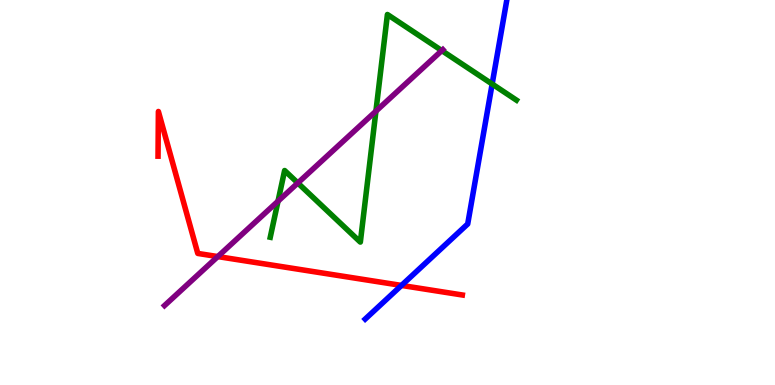[{'lines': ['blue', 'red'], 'intersections': [{'x': 5.18, 'y': 2.59}]}, {'lines': ['green', 'red'], 'intersections': []}, {'lines': ['purple', 'red'], 'intersections': [{'x': 2.81, 'y': 3.34}]}, {'lines': ['blue', 'green'], 'intersections': [{'x': 6.35, 'y': 7.82}]}, {'lines': ['blue', 'purple'], 'intersections': []}, {'lines': ['green', 'purple'], 'intersections': [{'x': 3.59, 'y': 4.77}, {'x': 3.84, 'y': 5.25}, {'x': 4.85, 'y': 7.11}, {'x': 5.7, 'y': 8.69}]}]